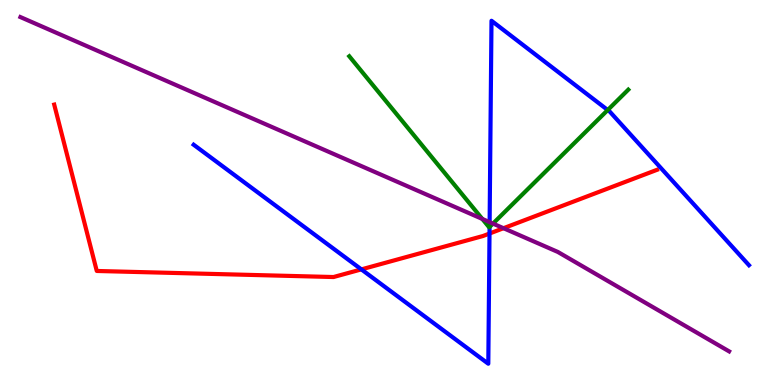[{'lines': ['blue', 'red'], 'intersections': [{'x': 4.66, 'y': 3.0}, {'x': 6.32, 'y': 3.93}]}, {'lines': ['green', 'red'], 'intersections': []}, {'lines': ['purple', 'red'], 'intersections': [{'x': 6.5, 'y': 4.07}]}, {'lines': ['blue', 'green'], 'intersections': [{'x': 6.32, 'y': 4.11}, {'x': 7.84, 'y': 7.14}]}, {'lines': ['blue', 'purple'], 'intersections': [{'x': 6.32, 'y': 4.23}]}, {'lines': ['green', 'purple'], 'intersections': [{'x': 6.22, 'y': 4.31}, {'x': 6.36, 'y': 4.19}]}]